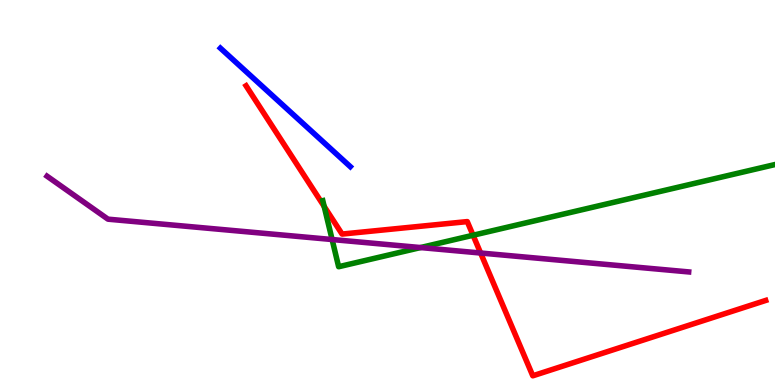[{'lines': ['blue', 'red'], 'intersections': []}, {'lines': ['green', 'red'], 'intersections': [{'x': 4.18, 'y': 4.64}, {'x': 6.1, 'y': 3.89}]}, {'lines': ['purple', 'red'], 'intersections': [{'x': 6.2, 'y': 3.43}]}, {'lines': ['blue', 'green'], 'intersections': []}, {'lines': ['blue', 'purple'], 'intersections': []}, {'lines': ['green', 'purple'], 'intersections': [{'x': 4.29, 'y': 3.78}, {'x': 5.43, 'y': 3.57}]}]